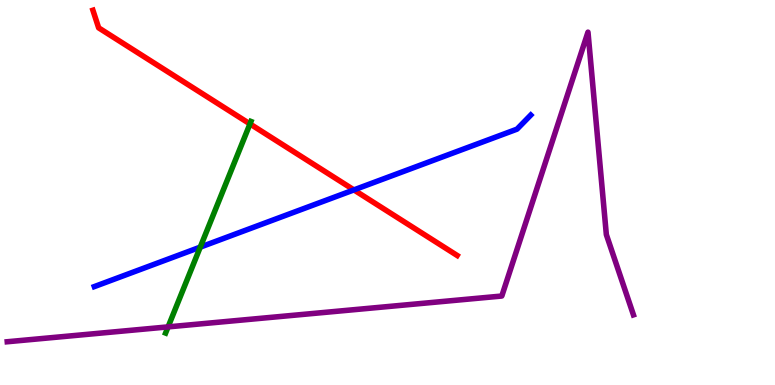[{'lines': ['blue', 'red'], 'intersections': [{'x': 4.57, 'y': 5.07}]}, {'lines': ['green', 'red'], 'intersections': [{'x': 3.23, 'y': 6.78}]}, {'lines': ['purple', 'red'], 'intersections': []}, {'lines': ['blue', 'green'], 'intersections': [{'x': 2.58, 'y': 3.58}]}, {'lines': ['blue', 'purple'], 'intersections': []}, {'lines': ['green', 'purple'], 'intersections': [{'x': 2.17, 'y': 1.51}]}]